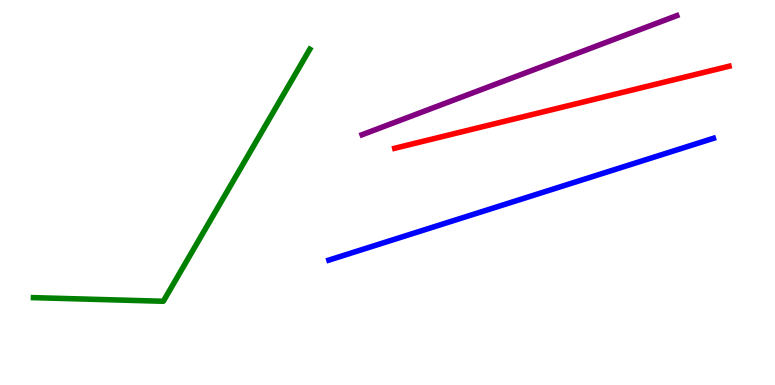[{'lines': ['blue', 'red'], 'intersections': []}, {'lines': ['green', 'red'], 'intersections': []}, {'lines': ['purple', 'red'], 'intersections': []}, {'lines': ['blue', 'green'], 'intersections': []}, {'lines': ['blue', 'purple'], 'intersections': []}, {'lines': ['green', 'purple'], 'intersections': []}]